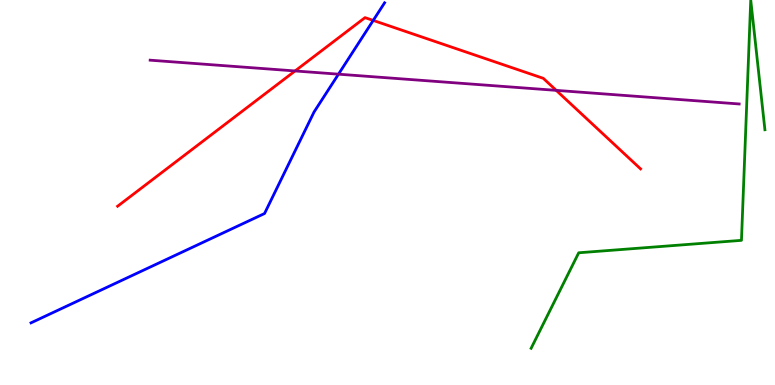[{'lines': ['blue', 'red'], 'intersections': [{'x': 4.82, 'y': 9.47}]}, {'lines': ['green', 'red'], 'intersections': []}, {'lines': ['purple', 'red'], 'intersections': [{'x': 3.81, 'y': 8.16}, {'x': 7.18, 'y': 7.65}]}, {'lines': ['blue', 'green'], 'intersections': []}, {'lines': ['blue', 'purple'], 'intersections': [{'x': 4.37, 'y': 8.07}]}, {'lines': ['green', 'purple'], 'intersections': []}]